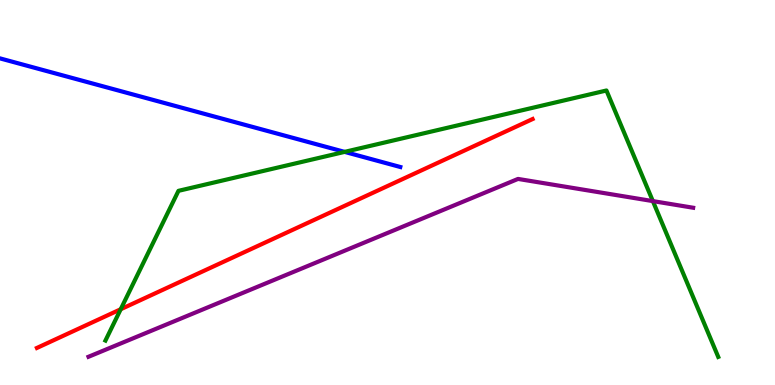[{'lines': ['blue', 'red'], 'intersections': []}, {'lines': ['green', 'red'], 'intersections': [{'x': 1.56, 'y': 1.97}]}, {'lines': ['purple', 'red'], 'intersections': []}, {'lines': ['blue', 'green'], 'intersections': [{'x': 4.45, 'y': 6.05}]}, {'lines': ['blue', 'purple'], 'intersections': []}, {'lines': ['green', 'purple'], 'intersections': [{'x': 8.42, 'y': 4.78}]}]